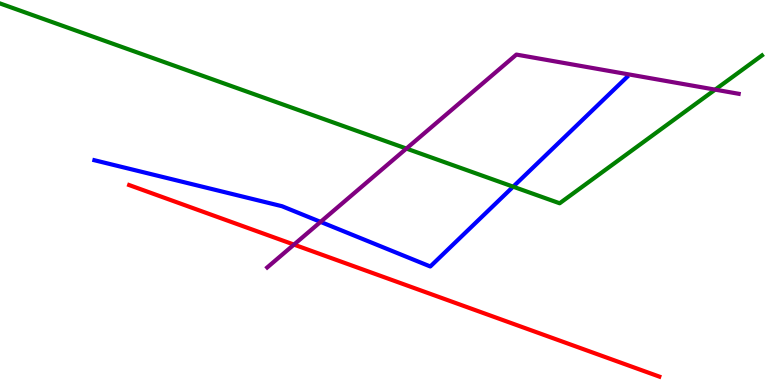[{'lines': ['blue', 'red'], 'intersections': []}, {'lines': ['green', 'red'], 'intersections': []}, {'lines': ['purple', 'red'], 'intersections': [{'x': 3.79, 'y': 3.65}]}, {'lines': ['blue', 'green'], 'intersections': [{'x': 6.62, 'y': 5.15}]}, {'lines': ['blue', 'purple'], 'intersections': [{'x': 4.14, 'y': 4.24}]}, {'lines': ['green', 'purple'], 'intersections': [{'x': 5.24, 'y': 6.14}, {'x': 9.23, 'y': 7.67}]}]